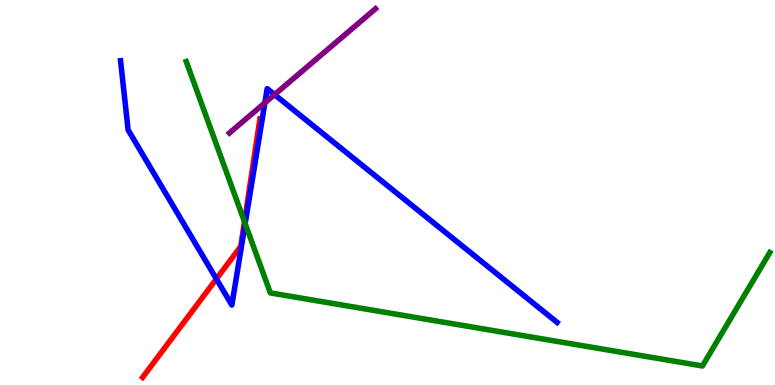[{'lines': ['blue', 'red'], 'intersections': [{'x': 2.79, 'y': 2.75}]}, {'lines': ['green', 'red'], 'intersections': [{'x': 3.15, 'y': 4.24}]}, {'lines': ['purple', 'red'], 'intersections': []}, {'lines': ['blue', 'green'], 'intersections': [{'x': 3.16, 'y': 4.19}]}, {'lines': ['blue', 'purple'], 'intersections': [{'x': 3.42, 'y': 7.33}, {'x': 3.54, 'y': 7.54}]}, {'lines': ['green', 'purple'], 'intersections': []}]